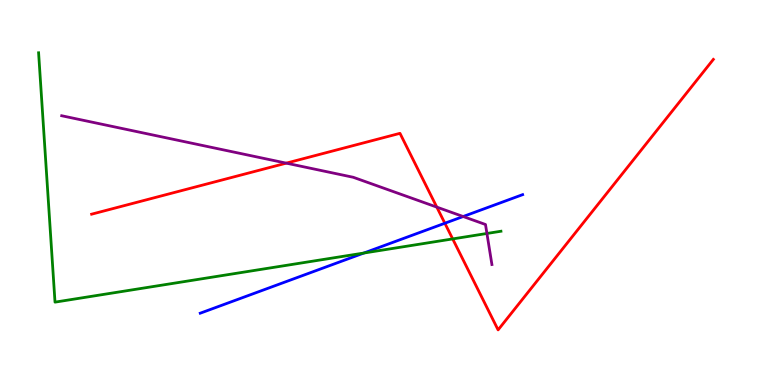[{'lines': ['blue', 'red'], 'intersections': [{'x': 5.74, 'y': 4.2}]}, {'lines': ['green', 'red'], 'intersections': [{'x': 5.84, 'y': 3.79}]}, {'lines': ['purple', 'red'], 'intersections': [{'x': 3.69, 'y': 5.76}, {'x': 5.64, 'y': 4.62}]}, {'lines': ['blue', 'green'], 'intersections': [{'x': 4.69, 'y': 3.43}]}, {'lines': ['blue', 'purple'], 'intersections': [{'x': 5.98, 'y': 4.38}]}, {'lines': ['green', 'purple'], 'intersections': [{'x': 6.28, 'y': 3.94}]}]